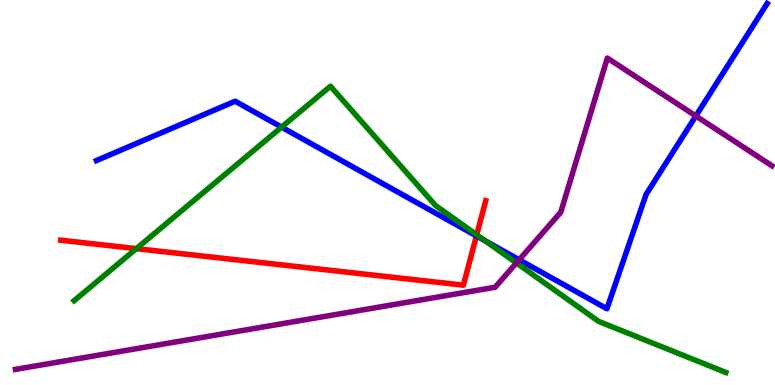[{'lines': ['blue', 'red'], 'intersections': [{'x': 6.15, 'y': 3.87}]}, {'lines': ['green', 'red'], 'intersections': [{'x': 1.76, 'y': 3.54}, {'x': 6.15, 'y': 3.9}]}, {'lines': ['purple', 'red'], 'intersections': []}, {'lines': ['blue', 'green'], 'intersections': [{'x': 3.63, 'y': 6.7}, {'x': 6.26, 'y': 3.74}]}, {'lines': ['blue', 'purple'], 'intersections': [{'x': 6.7, 'y': 3.25}, {'x': 8.98, 'y': 6.99}]}, {'lines': ['green', 'purple'], 'intersections': [{'x': 6.66, 'y': 3.17}]}]